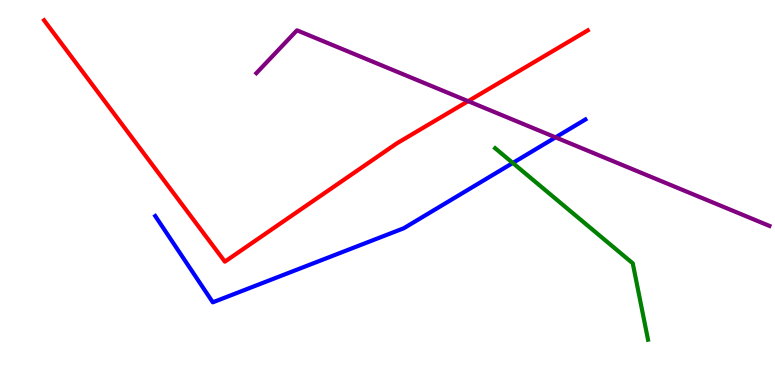[{'lines': ['blue', 'red'], 'intersections': []}, {'lines': ['green', 'red'], 'intersections': []}, {'lines': ['purple', 'red'], 'intersections': [{'x': 6.04, 'y': 7.37}]}, {'lines': ['blue', 'green'], 'intersections': [{'x': 6.62, 'y': 5.77}]}, {'lines': ['blue', 'purple'], 'intersections': [{'x': 7.17, 'y': 6.43}]}, {'lines': ['green', 'purple'], 'intersections': []}]